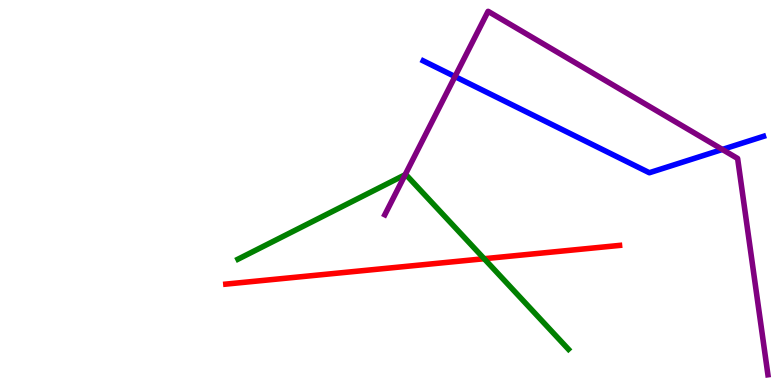[{'lines': ['blue', 'red'], 'intersections': []}, {'lines': ['green', 'red'], 'intersections': [{'x': 6.25, 'y': 3.28}]}, {'lines': ['purple', 'red'], 'intersections': []}, {'lines': ['blue', 'green'], 'intersections': []}, {'lines': ['blue', 'purple'], 'intersections': [{'x': 5.87, 'y': 8.01}, {'x': 9.32, 'y': 6.12}]}, {'lines': ['green', 'purple'], 'intersections': [{'x': 5.23, 'y': 5.46}]}]